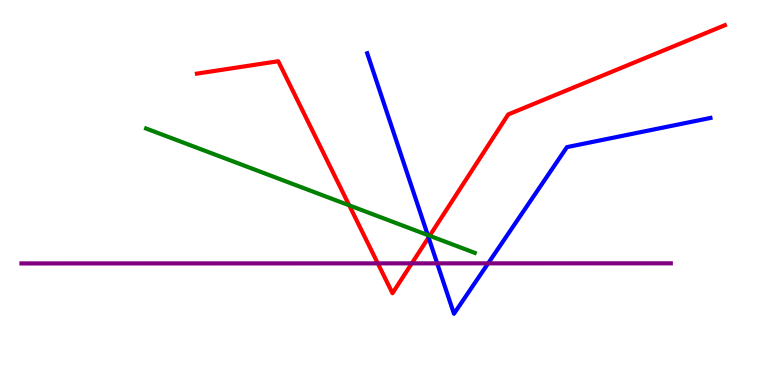[{'lines': ['blue', 'red'], 'intersections': [{'x': 5.53, 'y': 3.83}]}, {'lines': ['green', 'red'], 'intersections': [{'x': 4.51, 'y': 4.67}, {'x': 5.54, 'y': 3.88}]}, {'lines': ['purple', 'red'], 'intersections': [{'x': 4.87, 'y': 3.16}, {'x': 5.31, 'y': 3.16}]}, {'lines': ['blue', 'green'], 'intersections': [{'x': 5.52, 'y': 3.89}]}, {'lines': ['blue', 'purple'], 'intersections': [{'x': 5.64, 'y': 3.16}, {'x': 6.3, 'y': 3.16}]}, {'lines': ['green', 'purple'], 'intersections': []}]